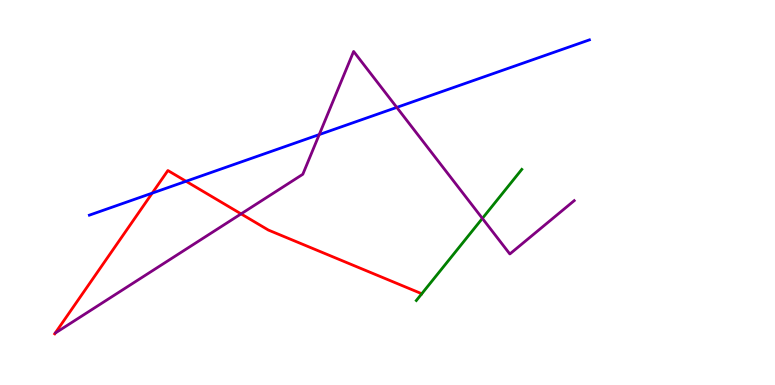[{'lines': ['blue', 'red'], 'intersections': [{'x': 1.96, 'y': 4.98}, {'x': 2.4, 'y': 5.29}]}, {'lines': ['green', 'red'], 'intersections': []}, {'lines': ['purple', 'red'], 'intersections': [{'x': 3.11, 'y': 4.44}]}, {'lines': ['blue', 'green'], 'intersections': []}, {'lines': ['blue', 'purple'], 'intersections': [{'x': 4.12, 'y': 6.5}, {'x': 5.12, 'y': 7.21}]}, {'lines': ['green', 'purple'], 'intersections': [{'x': 6.22, 'y': 4.33}]}]